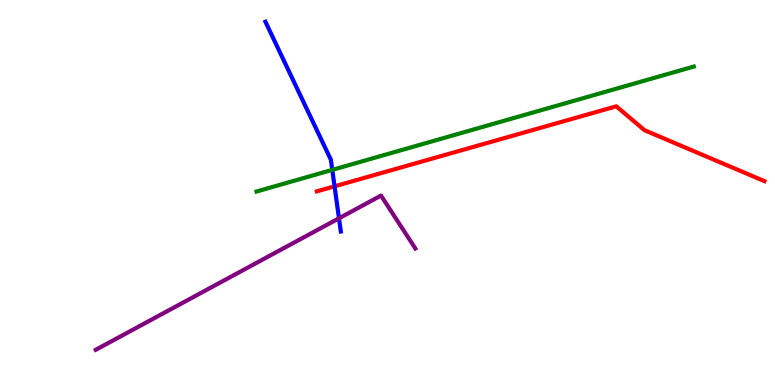[{'lines': ['blue', 'red'], 'intersections': [{'x': 4.32, 'y': 5.16}]}, {'lines': ['green', 'red'], 'intersections': []}, {'lines': ['purple', 'red'], 'intersections': []}, {'lines': ['blue', 'green'], 'intersections': [{'x': 4.29, 'y': 5.59}]}, {'lines': ['blue', 'purple'], 'intersections': [{'x': 4.37, 'y': 4.33}]}, {'lines': ['green', 'purple'], 'intersections': []}]